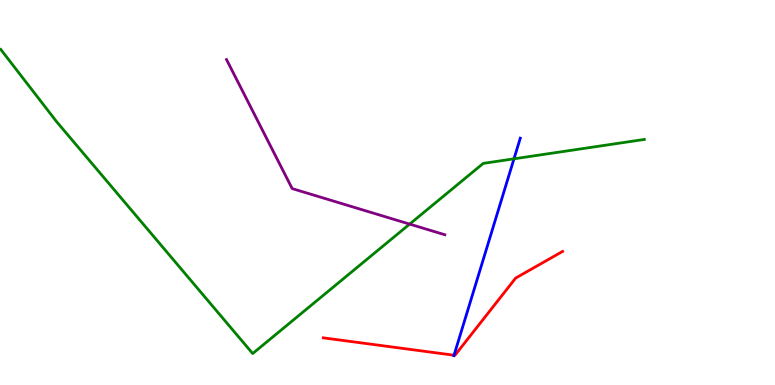[{'lines': ['blue', 'red'], 'intersections': [{'x': 5.86, 'y': 0.773}]}, {'lines': ['green', 'red'], 'intersections': []}, {'lines': ['purple', 'red'], 'intersections': []}, {'lines': ['blue', 'green'], 'intersections': [{'x': 6.63, 'y': 5.87}]}, {'lines': ['blue', 'purple'], 'intersections': []}, {'lines': ['green', 'purple'], 'intersections': [{'x': 5.29, 'y': 4.18}]}]